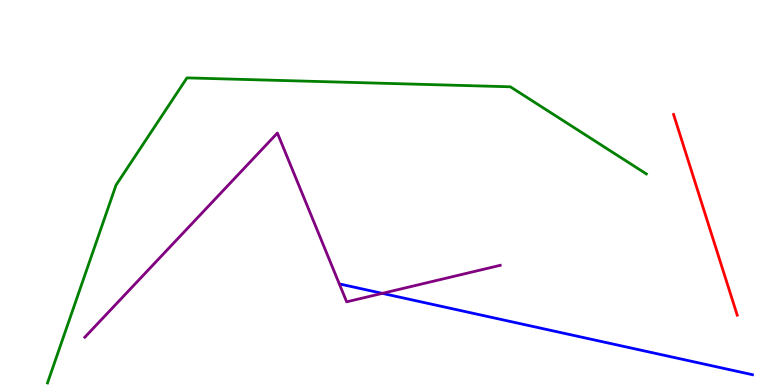[{'lines': ['blue', 'red'], 'intersections': []}, {'lines': ['green', 'red'], 'intersections': []}, {'lines': ['purple', 'red'], 'intersections': []}, {'lines': ['blue', 'green'], 'intersections': []}, {'lines': ['blue', 'purple'], 'intersections': [{'x': 4.93, 'y': 2.38}]}, {'lines': ['green', 'purple'], 'intersections': []}]